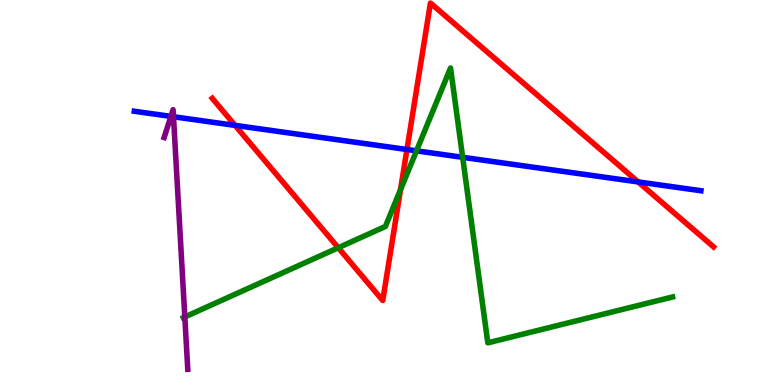[{'lines': ['blue', 'red'], 'intersections': [{'x': 3.03, 'y': 6.74}, {'x': 5.25, 'y': 6.12}, {'x': 8.23, 'y': 5.27}]}, {'lines': ['green', 'red'], 'intersections': [{'x': 4.36, 'y': 3.57}, {'x': 5.17, 'y': 5.07}]}, {'lines': ['purple', 'red'], 'intersections': []}, {'lines': ['blue', 'green'], 'intersections': [{'x': 5.37, 'y': 6.08}, {'x': 5.97, 'y': 5.91}]}, {'lines': ['blue', 'purple'], 'intersections': [{'x': 2.21, 'y': 6.98}, {'x': 2.24, 'y': 6.97}]}, {'lines': ['green', 'purple'], 'intersections': [{'x': 2.38, 'y': 1.77}]}]